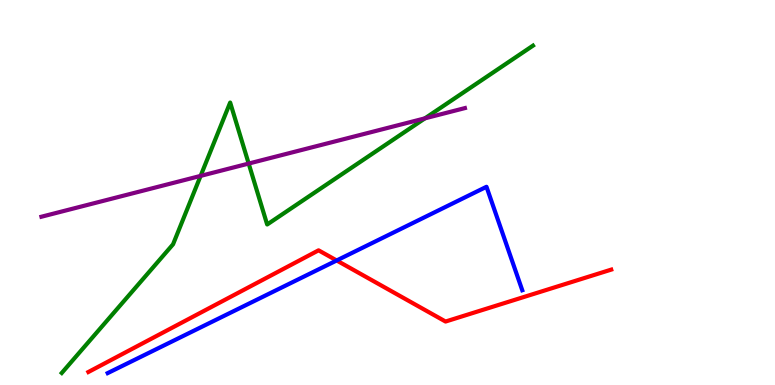[{'lines': ['blue', 'red'], 'intersections': [{'x': 4.34, 'y': 3.23}]}, {'lines': ['green', 'red'], 'intersections': []}, {'lines': ['purple', 'red'], 'intersections': []}, {'lines': ['blue', 'green'], 'intersections': []}, {'lines': ['blue', 'purple'], 'intersections': []}, {'lines': ['green', 'purple'], 'intersections': [{'x': 2.59, 'y': 5.43}, {'x': 3.21, 'y': 5.75}, {'x': 5.48, 'y': 6.93}]}]